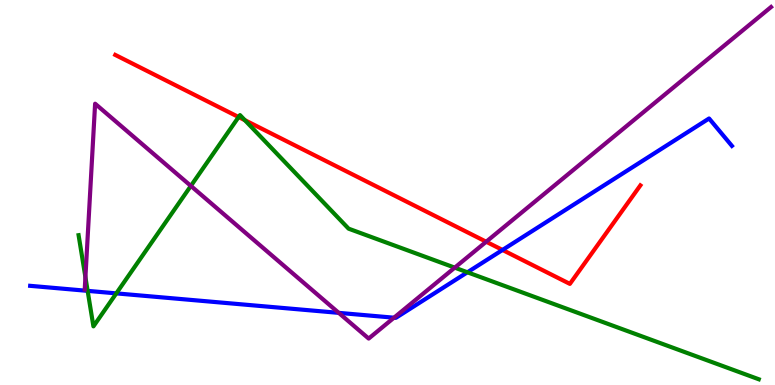[{'lines': ['blue', 'red'], 'intersections': [{'x': 6.48, 'y': 3.51}]}, {'lines': ['green', 'red'], 'intersections': [{'x': 3.08, 'y': 6.96}, {'x': 3.16, 'y': 6.88}]}, {'lines': ['purple', 'red'], 'intersections': [{'x': 6.27, 'y': 3.72}]}, {'lines': ['blue', 'green'], 'intersections': [{'x': 1.13, 'y': 2.45}, {'x': 1.5, 'y': 2.38}, {'x': 6.03, 'y': 2.93}]}, {'lines': ['blue', 'purple'], 'intersections': [{'x': 4.37, 'y': 1.87}, {'x': 5.08, 'y': 1.75}]}, {'lines': ['green', 'purple'], 'intersections': [{'x': 1.1, 'y': 2.8}, {'x': 2.46, 'y': 5.17}, {'x': 5.87, 'y': 3.05}]}]